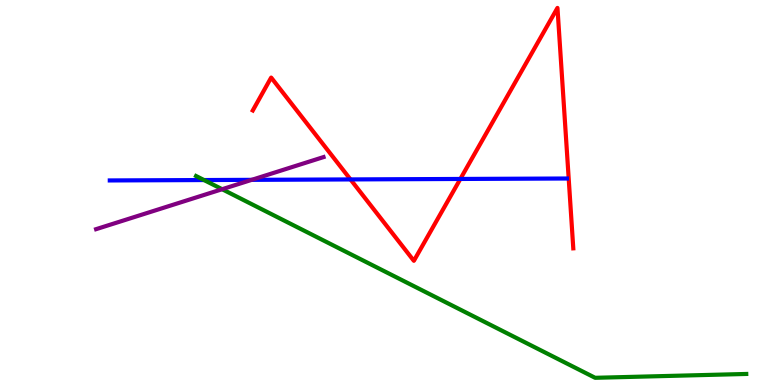[{'lines': ['blue', 'red'], 'intersections': [{'x': 4.52, 'y': 5.34}, {'x': 5.94, 'y': 5.35}]}, {'lines': ['green', 'red'], 'intersections': []}, {'lines': ['purple', 'red'], 'intersections': []}, {'lines': ['blue', 'green'], 'intersections': [{'x': 2.63, 'y': 5.32}]}, {'lines': ['blue', 'purple'], 'intersections': [{'x': 3.25, 'y': 5.33}]}, {'lines': ['green', 'purple'], 'intersections': [{'x': 2.87, 'y': 5.09}]}]